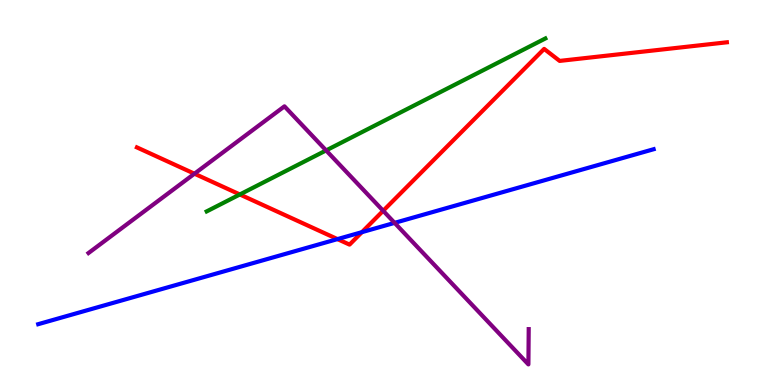[{'lines': ['blue', 'red'], 'intersections': [{'x': 4.35, 'y': 3.79}, {'x': 4.67, 'y': 3.97}]}, {'lines': ['green', 'red'], 'intersections': [{'x': 3.09, 'y': 4.95}]}, {'lines': ['purple', 'red'], 'intersections': [{'x': 2.51, 'y': 5.49}, {'x': 4.94, 'y': 4.53}]}, {'lines': ['blue', 'green'], 'intersections': []}, {'lines': ['blue', 'purple'], 'intersections': [{'x': 5.09, 'y': 4.21}]}, {'lines': ['green', 'purple'], 'intersections': [{'x': 4.21, 'y': 6.09}]}]